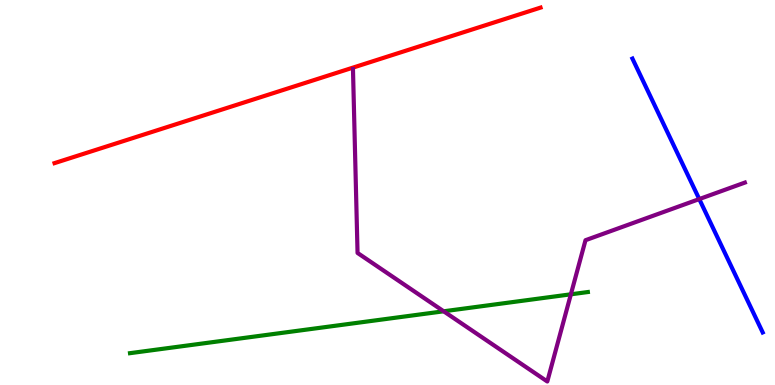[{'lines': ['blue', 'red'], 'intersections': []}, {'lines': ['green', 'red'], 'intersections': []}, {'lines': ['purple', 'red'], 'intersections': []}, {'lines': ['blue', 'green'], 'intersections': []}, {'lines': ['blue', 'purple'], 'intersections': [{'x': 9.02, 'y': 4.83}]}, {'lines': ['green', 'purple'], 'intersections': [{'x': 5.72, 'y': 1.91}, {'x': 7.37, 'y': 2.36}]}]